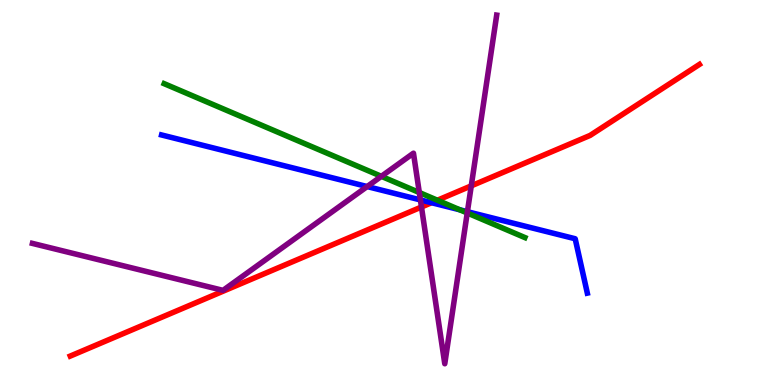[{'lines': ['blue', 'red'], 'intersections': [{'x': 5.57, 'y': 4.73}]}, {'lines': ['green', 'red'], 'intersections': [{'x': 5.64, 'y': 4.8}]}, {'lines': ['purple', 'red'], 'intersections': [{'x': 5.44, 'y': 4.62}, {'x': 6.08, 'y': 5.17}]}, {'lines': ['blue', 'green'], 'intersections': [{'x': 5.93, 'y': 4.55}]}, {'lines': ['blue', 'purple'], 'intersections': [{'x': 4.74, 'y': 5.15}, {'x': 5.42, 'y': 4.81}, {'x': 6.03, 'y': 4.5}]}, {'lines': ['green', 'purple'], 'intersections': [{'x': 4.92, 'y': 5.42}, {'x': 5.41, 'y': 5.0}, {'x': 6.03, 'y': 4.47}]}]